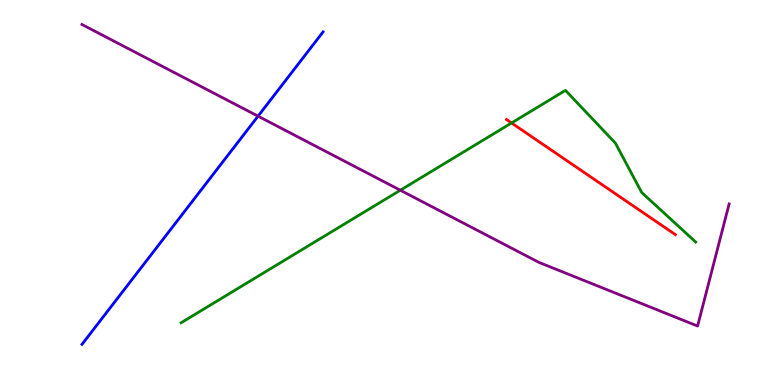[{'lines': ['blue', 'red'], 'intersections': []}, {'lines': ['green', 'red'], 'intersections': [{'x': 6.6, 'y': 6.81}]}, {'lines': ['purple', 'red'], 'intersections': []}, {'lines': ['blue', 'green'], 'intersections': []}, {'lines': ['blue', 'purple'], 'intersections': [{'x': 3.33, 'y': 6.98}]}, {'lines': ['green', 'purple'], 'intersections': [{'x': 5.17, 'y': 5.06}]}]